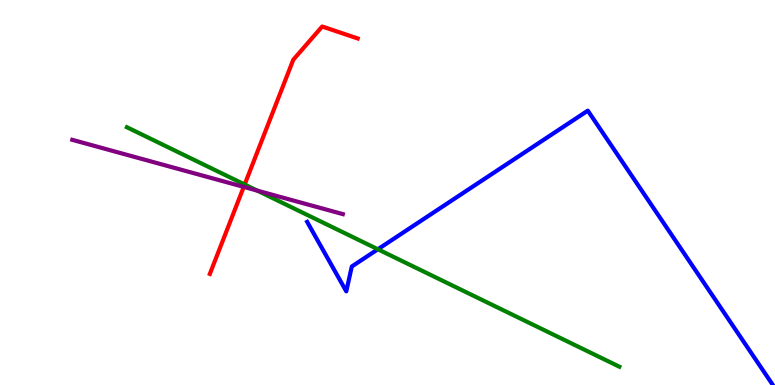[{'lines': ['blue', 'red'], 'intersections': []}, {'lines': ['green', 'red'], 'intersections': [{'x': 3.16, 'y': 5.21}]}, {'lines': ['purple', 'red'], 'intersections': [{'x': 3.15, 'y': 5.15}]}, {'lines': ['blue', 'green'], 'intersections': [{'x': 4.88, 'y': 3.53}]}, {'lines': ['blue', 'purple'], 'intersections': []}, {'lines': ['green', 'purple'], 'intersections': [{'x': 3.32, 'y': 5.05}]}]